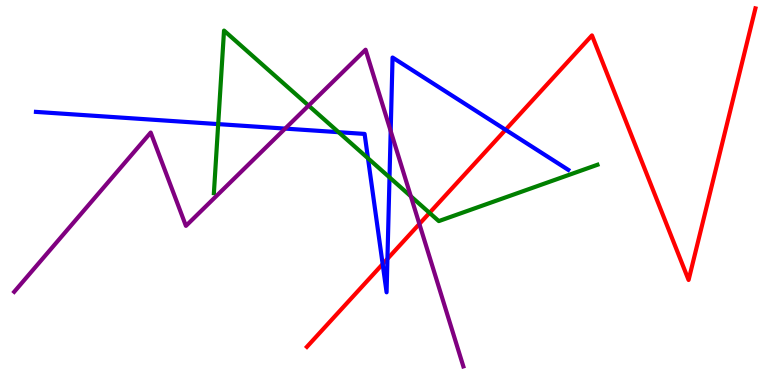[{'lines': ['blue', 'red'], 'intersections': [{'x': 4.94, 'y': 3.14}, {'x': 5.0, 'y': 3.28}, {'x': 6.52, 'y': 6.63}]}, {'lines': ['green', 'red'], 'intersections': [{'x': 5.54, 'y': 4.47}]}, {'lines': ['purple', 'red'], 'intersections': [{'x': 5.41, 'y': 4.18}]}, {'lines': ['blue', 'green'], 'intersections': [{'x': 2.82, 'y': 6.78}, {'x': 4.37, 'y': 6.57}, {'x': 4.75, 'y': 5.89}, {'x': 5.03, 'y': 5.39}]}, {'lines': ['blue', 'purple'], 'intersections': [{'x': 3.68, 'y': 6.66}, {'x': 5.04, 'y': 6.6}]}, {'lines': ['green', 'purple'], 'intersections': [{'x': 3.98, 'y': 7.26}, {'x': 5.3, 'y': 4.9}]}]